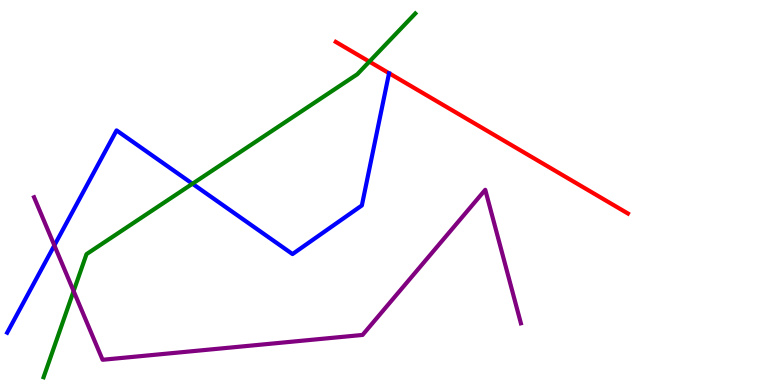[{'lines': ['blue', 'red'], 'intersections': []}, {'lines': ['green', 'red'], 'intersections': [{'x': 4.77, 'y': 8.4}]}, {'lines': ['purple', 'red'], 'intersections': []}, {'lines': ['blue', 'green'], 'intersections': [{'x': 2.48, 'y': 5.23}]}, {'lines': ['blue', 'purple'], 'intersections': [{'x': 0.702, 'y': 3.63}]}, {'lines': ['green', 'purple'], 'intersections': [{'x': 0.95, 'y': 2.44}]}]